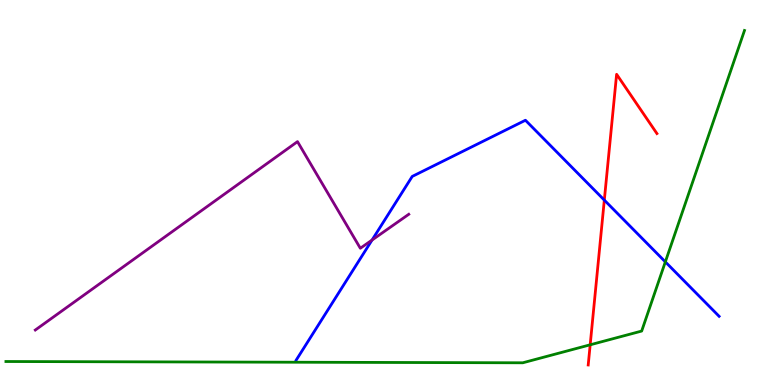[{'lines': ['blue', 'red'], 'intersections': [{'x': 7.8, 'y': 4.8}]}, {'lines': ['green', 'red'], 'intersections': [{'x': 7.62, 'y': 1.04}]}, {'lines': ['purple', 'red'], 'intersections': []}, {'lines': ['blue', 'green'], 'intersections': [{'x': 8.59, 'y': 3.2}]}, {'lines': ['blue', 'purple'], 'intersections': [{'x': 4.8, 'y': 3.76}]}, {'lines': ['green', 'purple'], 'intersections': []}]